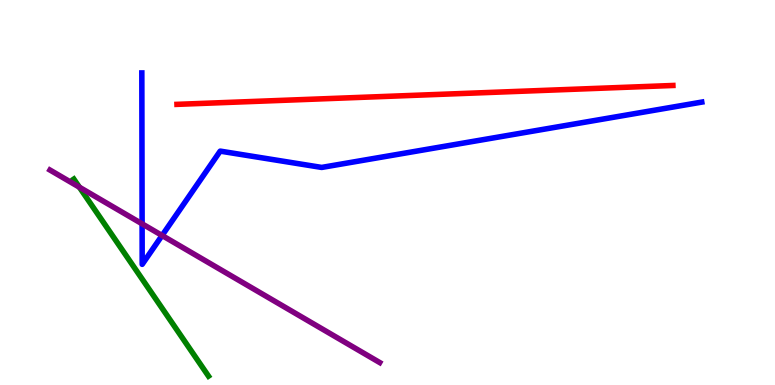[{'lines': ['blue', 'red'], 'intersections': []}, {'lines': ['green', 'red'], 'intersections': []}, {'lines': ['purple', 'red'], 'intersections': []}, {'lines': ['blue', 'green'], 'intersections': []}, {'lines': ['blue', 'purple'], 'intersections': [{'x': 1.83, 'y': 4.19}, {'x': 2.09, 'y': 3.88}]}, {'lines': ['green', 'purple'], 'intersections': [{'x': 1.02, 'y': 5.14}]}]